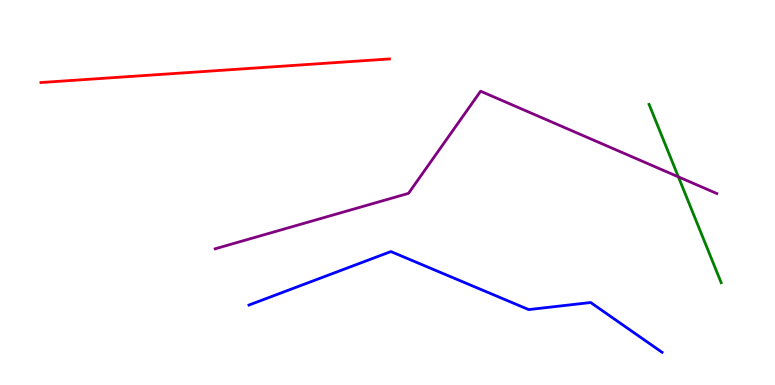[{'lines': ['blue', 'red'], 'intersections': []}, {'lines': ['green', 'red'], 'intersections': []}, {'lines': ['purple', 'red'], 'intersections': []}, {'lines': ['blue', 'green'], 'intersections': []}, {'lines': ['blue', 'purple'], 'intersections': []}, {'lines': ['green', 'purple'], 'intersections': [{'x': 8.75, 'y': 5.41}]}]